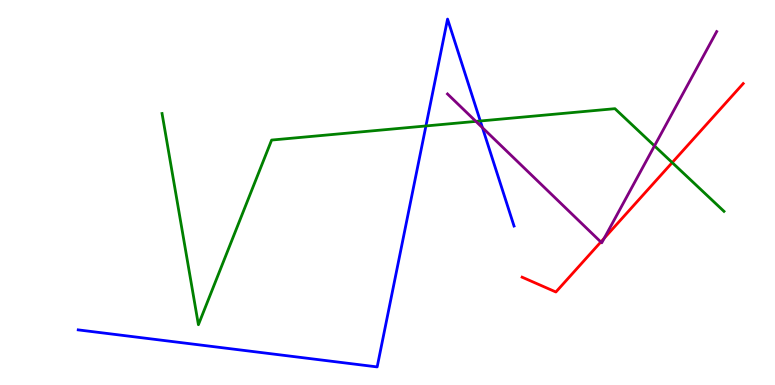[{'lines': ['blue', 'red'], 'intersections': []}, {'lines': ['green', 'red'], 'intersections': [{'x': 8.67, 'y': 5.78}]}, {'lines': ['purple', 'red'], 'intersections': [{'x': 7.75, 'y': 3.72}, {'x': 7.8, 'y': 3.81}]}, {'lines': ['blue', 'green'], 'intersections': [{'x': 5.5, 'y': 6.73}, {'x': 6.2, 'y': 6.86}]}, {'lines': ['blue', 'purple'], 'intersections': [{'x': 6.23, 'y': 6.68}]}, {'lines': ['green', 'purple'], 'intersections': [{'x': 6.14, 'y': 6.85}, {'x': 8.44, 'y': 6.21}]}]